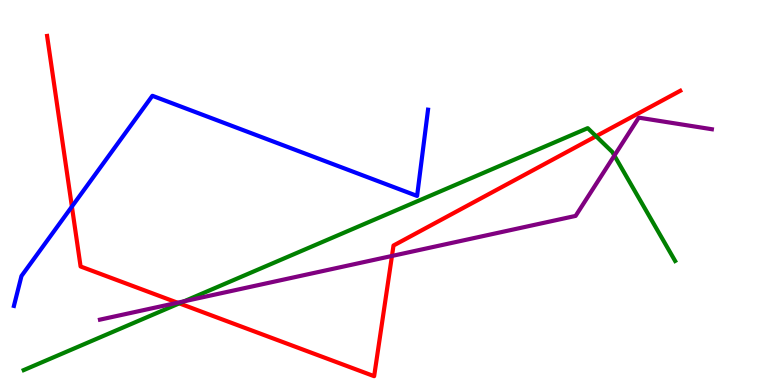[{'lines': ['blue', 'red'], 'intersections': [{'x': 0.928, 'y': 4.63}]}, {'lines': ['green', 'red'], 'intersections': [{'x': 2.31, 'y': 2.12}, {'x': 7.69, 'y': 6.46}]}, {'lines': ['purple', 'red'], 'intersections': [{'x': 2.29, 'y': 2.14}, {'x': 5.06, 'y': 3.35}]}, {'lines': ['blue', 'green'], 'intersections': []}, {'lines': ['blue', 'purple'], 'intersections': []}, {'lines': ['green', 'purple'], 'intersections': [{'x': 2.38, 'y': 2.17}, {'x': 7.93, 'y': 5.96}]}]